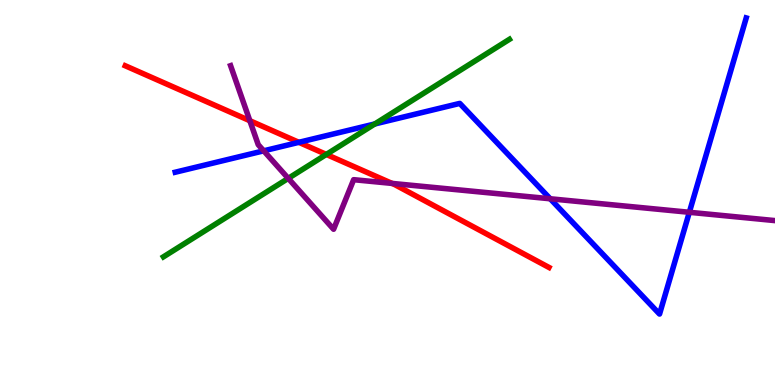[{'lines': ['blue', 'red'], 'intersections': [{'x': 3.86, 'y': 6.3}]}, {'lines': ['green', 'red'], 'intersections': [{'x': 4.21, 'y': 5.99}]}, {'lines': ['purple', 'red'], 'intersections': [{'x': 3.22, 'y': 6.86}, {'x': 5.06, 'y': 5.24}]}, {'lines': ['blue', 'green'], 'intersections': [{'x': 4.84, 'y': 6.78}]}, {'lines': ['blue', 'purple'], 'intersections': [{'x': 3.4, 'y': 6.08}, {'x': 7.1, 'y': 4.84}, {'x': 8.89, 'y': 4.49}]}, {'lines': ['green', 'purple'], 'intersections': [{'x': 3.72, 'y': 5.37}]}]